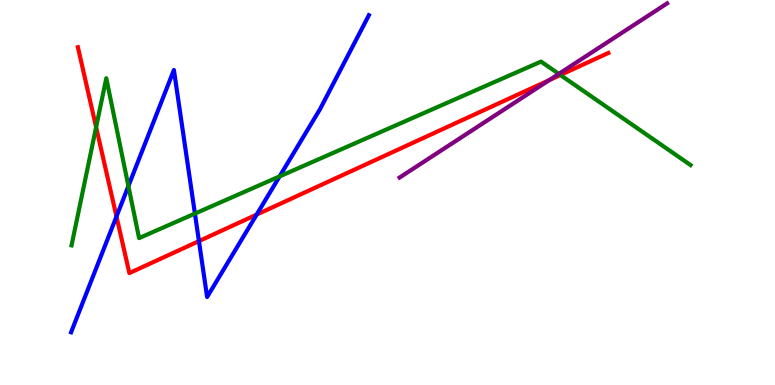[{'lines': ['blue', 'red'], 'intersections': [{'x': 1.5, 'y': 4.38}, {'x': 2.57, 'y': 3.74}, {'x': 3.31, 'y': 4.43}]}, {'lines': ['green', 'red'], 'intersections': [{'x': 1.24, 'y': 6.7}, {'x': 7.23, 'y': 8.05}]}, {'lines': ['purple', 'red'], 'intersections': [{'x': 7.09, 'y': 7.92}]}, {'lines': ['blue', 'green'], 'intersections': [{'x': 1.66, 'y': 5.17}, {'x': 2.52, 'y': 4.45}, {'x': 3.61, 'y': 5.42}]}, {'lines': ['blue', 'purple'], 'intersections': []}, {'lines': ['green', 'purple'], 'intersections': [{'x': 7.21, 'y': 8.08}]}]